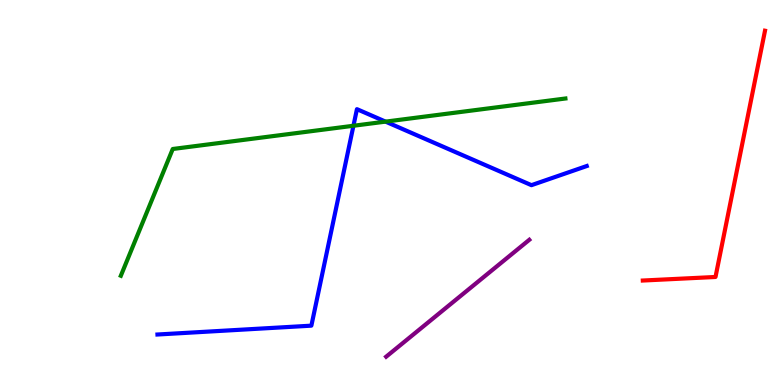[{'lines': ['blue', 'red'], 'intersections': []}, {'lines': ['green', 'red'], 'intersections': []}, {'lines': ['purple', 'red'], 'intersections': []}, {'lines': ['blue', 'green'], 'intersections': [{'x': 4.56, 'y': 6.73}, {'x': 4.98, 'y': 6.84}]}, {'lines': ['blue', 'purple'], 'intersections': []}, {'lines': ['green', 'purple'], 'intersections': []}]